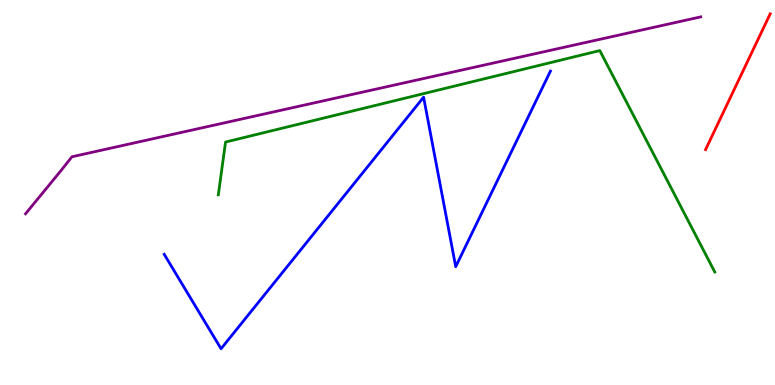[{'lines': ['blue', 'red'], 'intersections': []}, {'lines': ['green', 'red'], 'intersections': []}, {'lines': ['purple', 'red'], 'intersections': []}, {'lines': ['blue', 'green'], 'intersections': []}, {'lines': ['blue', 'purple'], 'intersections': []}, {'lines': ['green', 'purple'], 'intersections': []}]